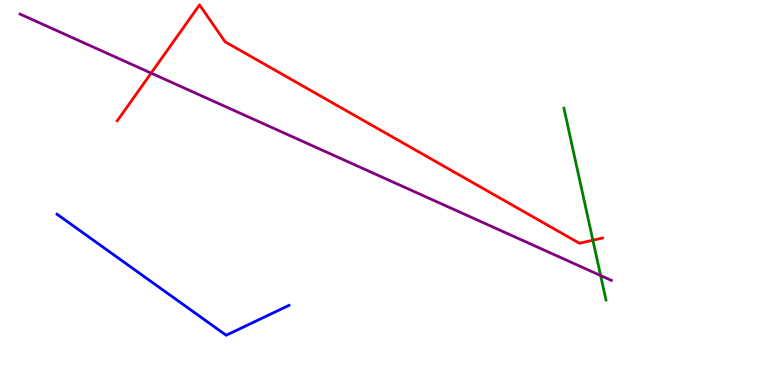[{'lines': ['blue', 'red'], 'intersections': []}, {'lines': ['green', 'red'], 'intersections': [{'x': 7.65, 'y': 3.76}]}, {'lines': ['purple', 'red'], 'intersections': [{'x': 1.95, 'y': 8.1}]}, {'lines': ['blue', 'green'], 'intersections': []}, {'lines': ['blue', 'purple'], 'intersections': []}, {'lines': ['green', 'purple'], 'intersections': [{'x': 7.75, 'y': 2.84}]}]